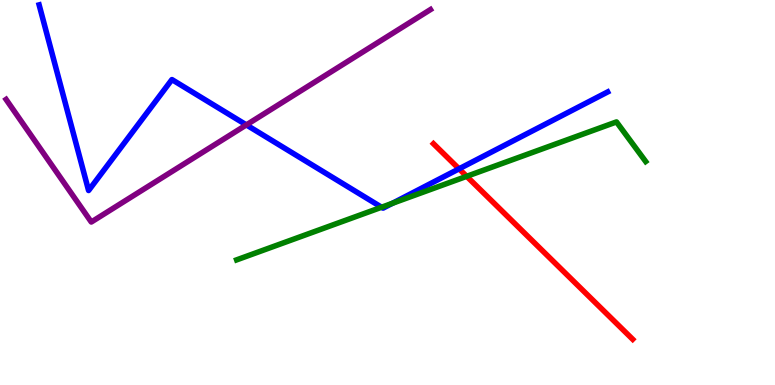[{'lines': ['blue', 'red'], 'intersections': [{'x': 5.92, 'y': 5.61}]}, {'lines': ['green', 'red'], 'intersections': [{'x': 6.02, 'y': 5.42}]}, {'lines': ['purple', 'red'], 'intersections': []}, {'lines': ['blue', 'green'], 'intersections': [{'x': 4.92, 'y': 4.62}, {'x': 5.06, 'y': 4.72}]}, {'lines': ['blue', 'purple'], 'intersections': [{'x': 3.18, 'y': 6.76}]}, {'lines': ['green', 'purple'], 'intersections': []}]